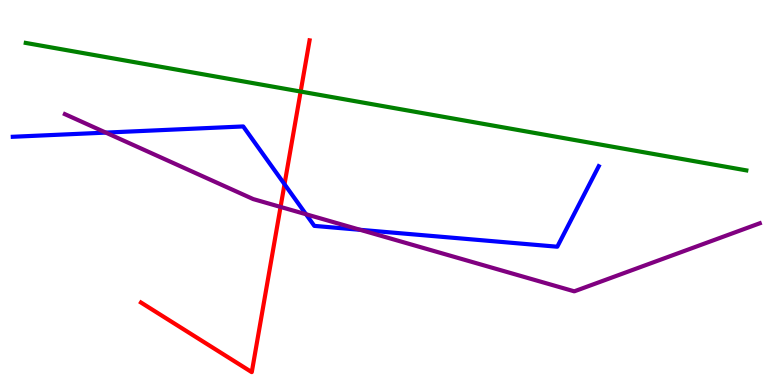[{'lines': ['blue', 'red'], 'intersections': [{'x': 3.67, 'y': 5.22}]}, {'lines': ['green', 'red'], 'intersections': [{'x': 3.88, 'y': 7.62}]}, {'lines': ['purple', 'red'], 'intersections': [{'x': 3.62, 'y': 4.63}]}, {'lines': ['blue', 'green'], 'intersections': []}, {'lines': ['blue', 'purple'], 'intersections': [{'x': 1.37, 'y': 6.56}, {'x': 3.95, 'y': 4.44}, {'x': 4.65, 'y': 4.03}]}, {'lines': ['green', 'purple'], 'intersections': []}]